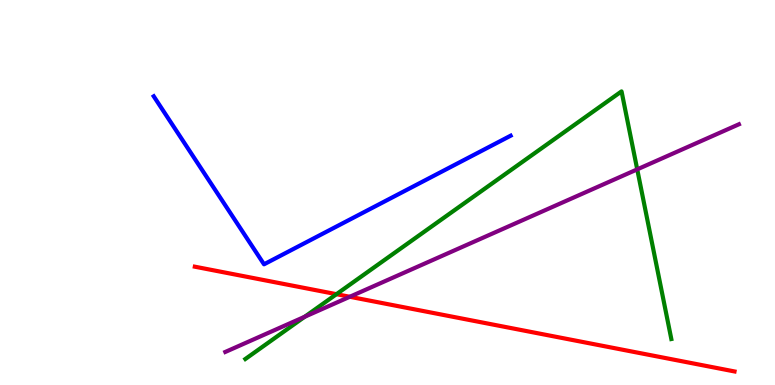[{'lines': ['blue', 'red'], 'intersections': []}, {'lines': ['green', 'red'], 'intersections': [{'x': 4.34, 'y': 2.36}]}, {'lines': ['purple', 'red'], 'intersections': [{'x': 4.51, 'y': 2.29}]}, {'lines': ['blue', 'green'], 'intersections': []}, {'lines': ['blue', 'purple'], 'intersections': []}, {'lines': ['green', 'purple'], 'intersections': [{'x': 3.93, 'y': 1.77}, {'x': 8.22, 'y': 5.6}]}]